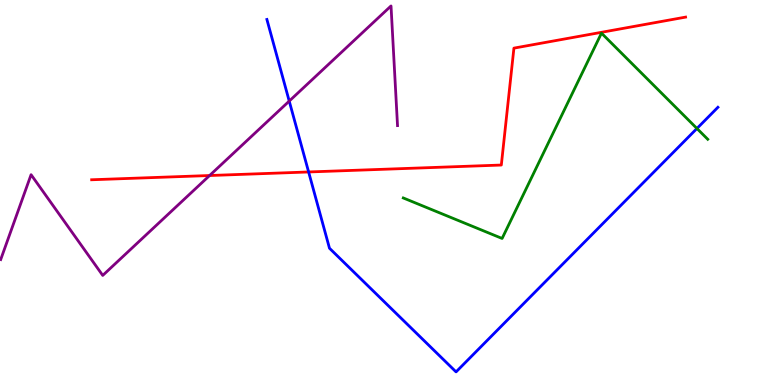[{'lines': ['blue', 'red'], 'intersections': [{'x': 3.98, 'y': 5.53}]}, {'lines': ['green', 'red'], 'intersections': []}, {'lines': ['purple', 'red'], 'intersections': [{'x': 2.7, 'y': 5.44}]}, {'lines': ['blue', 'green'], 'intersections': [{'x': 8.99, 'y': 6.66}]}, {'lines': ['blue', 'purple'], 'intersections': [{'x': 3.73, 'y': 7.37}]}, {'lines': ['green', 'purple'], 'intersections': []}]